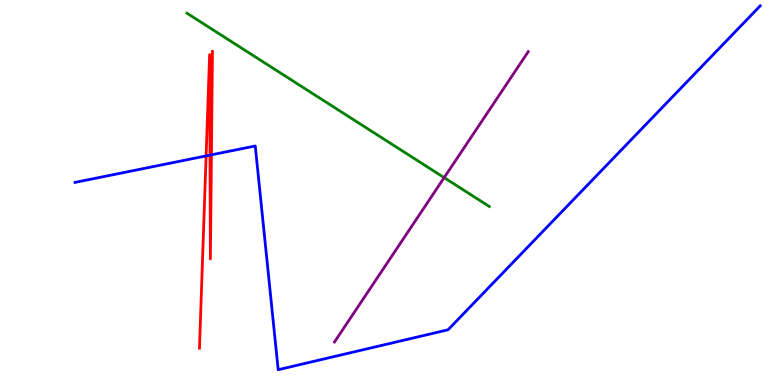[{'lines': ['blue', 'red'], 'intersections': [{'x': 2.66, 'y': 5.95}, {'x': 2.71, 'y': 5.97}, {'x': 2.73, 'y': 5.98}]}, {'lines': ['green', 'red'], 'intersections': []}, {'lines': ['purple', 'red'], 'intersections': []}, {'lines': ['blue', 'green'], 'intersections': []}, {'lines': ['blue', 'purple'], 'intersections': []}, {'lines': ['green', 'purple'], 'intersections': [{'x': 5.73, 'y': 5.39}]}]